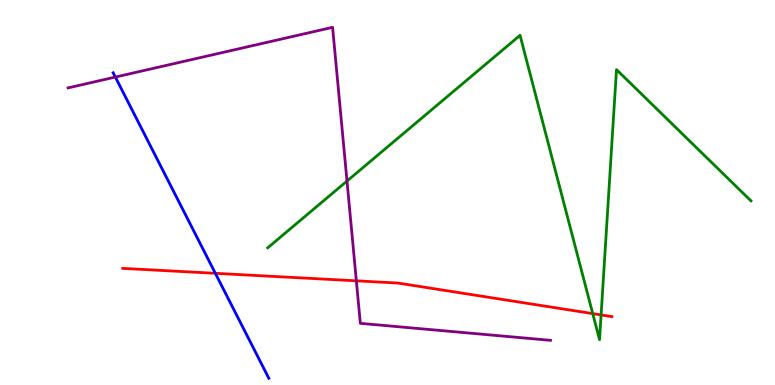[{'lines': ['blue', 'red'], 'intersections': [{'x': 2.78, 'y': 2.9}]}, {'lines': ['green', 'red'], 'intersections': [{'x': 7.65, 'y': 1.85}, {'x': 7.76, 'y': 1.82}]}, {'lines': ['purple', 'red'], 'intersections': [{'x': 4.6, 'y': 2.71}]}, {'lines': ['blue', 'green'], 'intersections': []}, {'lines': ['blue', 'purple'], 'intersections': [{'x': 1.49, 'y': 8.0}]}, {'lines': ['green', 'purple'], 'intersections': [{'x': 4.48, 'y': 5.3}]}]